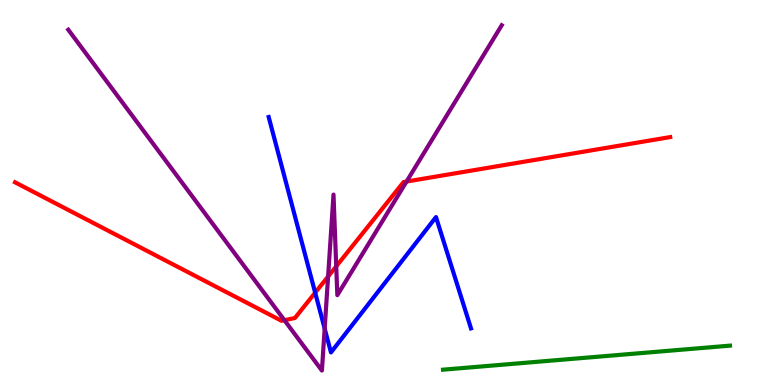[{'lines': ['blue', 'red'], 'intersections': [{'x': 4.07, 'y': 2.4}]}, {'lines': ['green', 'red'], 'intersections': []}, {'lines': ['purple', 'red'], 'intersections': [{'x': 3.67, 'y': 1.68}, {'x': 4.23, 'y': 2.82}, {'x': 4.34, 'y': 3.08}, {'x': 5.25, 'y': 5.28}]}, {'lines': ['blue', 'green'], 'intersections': []}, {'lines': ['blue', 'purple'], 'intersections': [{'x': 4.19, 'y': 1.46}]}, {'lines': ['green', 'purple'], 'intersections': []}]